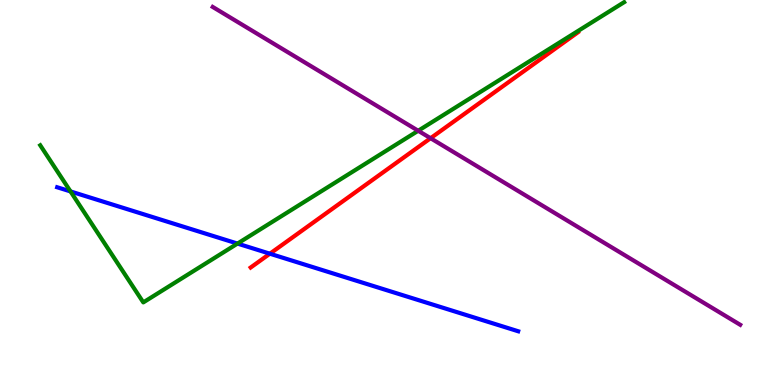[{'lines': ['blue', 'red'], 'intersections': [{'x': 3.48, 'y': 3.41}]}, {'lines': ['green', 'red'], 'intersections': []}, {'lines': ['purple', 'red'], 'intersections': [{'x': 5.56, 'y': 6.41}]}, {'lines': ['blue', 'green'], 'intersections': [{'x': 0.91, 'y': 5.03}, {'x': 3.06, 'y': 3.67}]}, {'lines': ['blue', 'purple'], 'intersections': []}, {'lines': ['green', 'purple'], 'intersections': [{'x': 5.4, 'y': 6.6}]}]